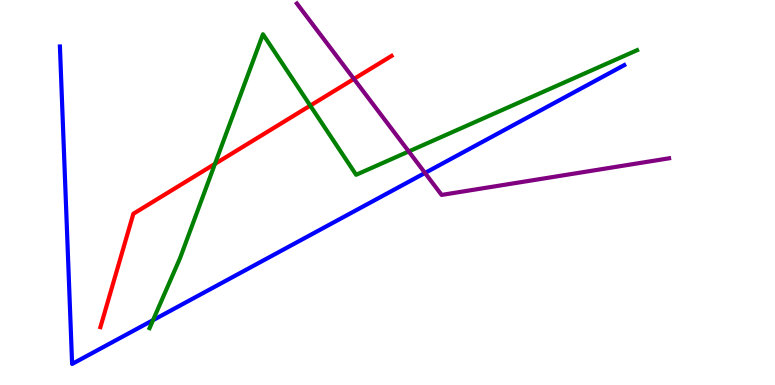[{'lines': ['blue', 'red'], 'intersections': []}, {'lines': ['green', 'red'], 'intersections': [{'x': 2.77, 'y': 5.74}, {'x': 4.0, 'y': 7.26}]}, {'lines': ['purple', 'red'], 'intersections': [{'x': 4.57, 'y': 7.95}]}, {'lines': ['blue', 'green'], 'intersections': [{'x': 1.97, 'y': 1.68}]}, {'lines': ['blue', 'purple'], 'intersections': [{'x': 5.48, 'y': 5.51}]}, {'lines': ['green', 'purple'], 'intersections': [{'x': 5.27, 'y': 6.07}]}]